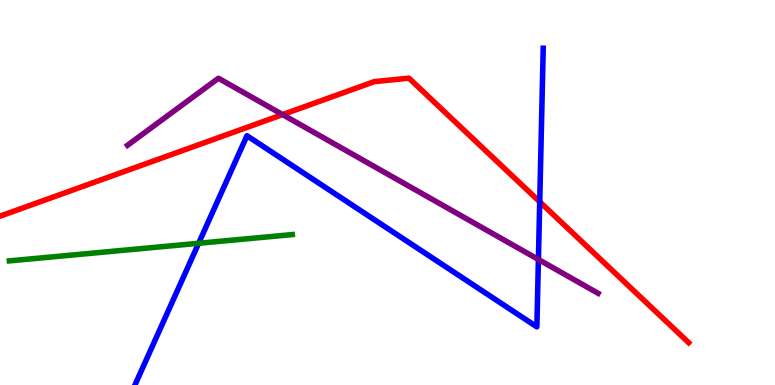[{'lines': ['blue', 'red'], 'intersections': [{'x': 6.96, 'y': 4.76}]}, {'lines': ['green', 'red'], 'intersections': []}, {'lines': ['purple', 'red'], 'intersections': [{'x': 3.65, 'y': 7.02}]}, {'lines': ['blue', 'green'], 'intersections': [{'x': 2.56, 'y': 3.68}]}, {'lines': ['blue', 'purple'], 'intersections': [{'x': 6.95, 'y': 3.26}]}, {'lines': ['green', 'purple'], 'intersections': []}]